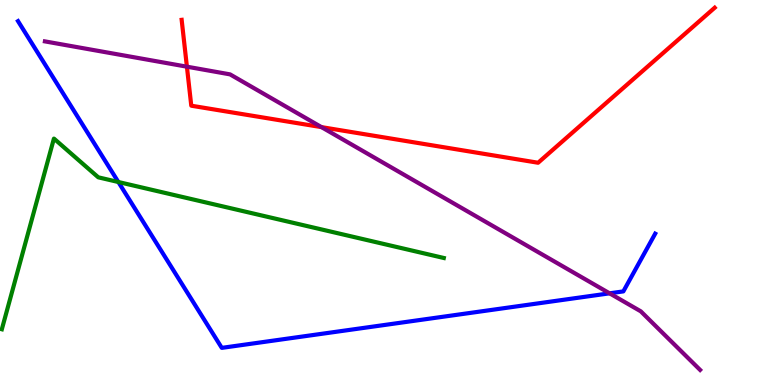[{'lines': ['blue', 'red'], 'intersections': []}, {'lines': ['green', 'red'], 'intersections': []}, {'lines': ['purple', 'red'], 'intersections': [{'x': 2.41, 'y': 8.27}, {'x': 4.15, 'y': 6.7}]}, {'lines': ['blue', 'green'], 'intersections': [{'x': 1.53, 'y': 5.27}]}, {'lines': ['blue', 'purple'], 'intersections': [{'x': 7.87, 'y': 2.38}]}, {'lines': ['green', 'purple'], 'intersections': []}]